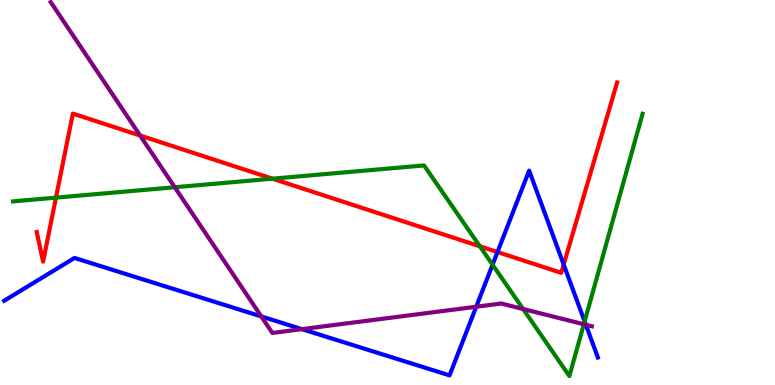[{'lines': ['blue', 'red'], 'intersections': [{'x': 6.42, 'y': 3.45}, {'x': 7.27, 'y': 3.13}]}, {'lines': ['green', 'red'], 'intersections': [{'x': 0.722, 'y': 4.87}, {'x': 3.52, 'y': 5.36}, {'x': 6.19, 'y': 3.6}]}, {'lines': ['purple', 'red'], 'intersections': [{'x': 1.81, 'y': 6.48}]}, {'lines': ['blue', 'green'], 'intersections': [{'x': 6.36, 'y': 3.12}, {'x': 7.54, 'y': 1.65}]}, {'lines': ['blue', 'purple'], 'intersections': [{'x': 3.37, 'y': 1.78}, {'x': 3.9, 'y': 1.45}, {'x': 6.14, 'y': 2.03}, {'x': 7.56, 'y': 1.56}]}, {'lines': ['green', 'purple'], 'intersections': [{'x': 2.25, 'y': 5.14}, {'x': 6.75, 'y': 1.97}, {'x': 7.53, 'y': 1.58}]}]